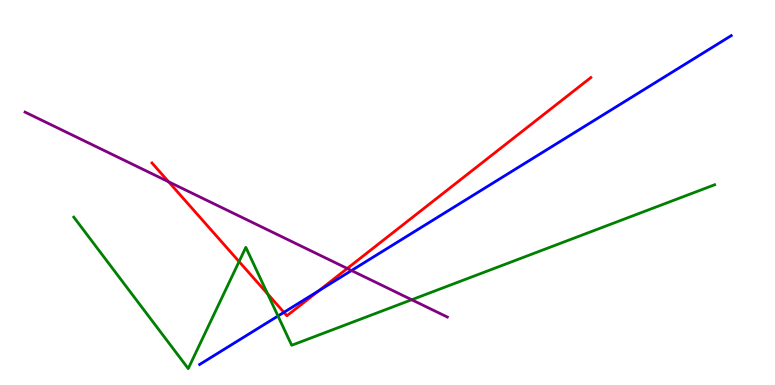[{'lines': ['blue', 'red'], 'intersections': [{'x': 3.66, 'y': 1.89}, {'x': 4.11, 'y': 2.45}]}, {'lines': ['green', 'red'], 'intersections': [{'x': 3.08, 'y': 3.21}, {'x': 3.45, 'y': 2.37}]}, {'lines': ['purple', 'red'], 'intersections': [{'x': 2.18, 'y': 5.28}, {'x': 4.48, 'y': 3.03}]}, {'lines': ['blue', 'green'], 'intersections': [{'x': 3.59, 'y': 1.79}]}, {'lines': ['blue', 'purple'], 'intersections': [{'x': 4.54, 'y': 2.97}]}, {'lines': ['green', 'purple'], 'intersections': [{'x': 5.31, 'y': 2.21}]}]